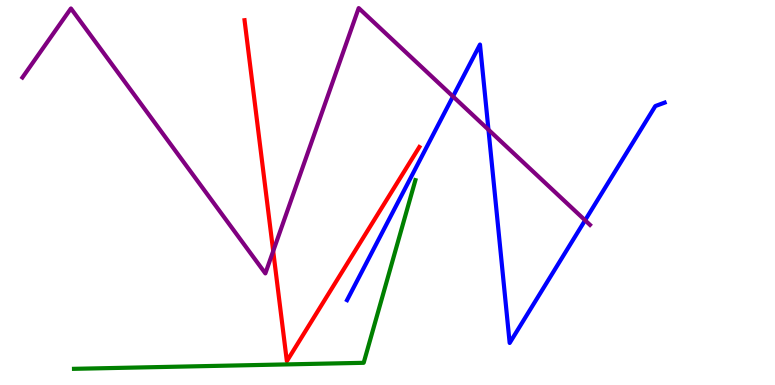[{'lines': ['blue', 'red'], 'intersections': []}, {'lines': ['green', 'red'], 'intersections': []}, {'lines': ['purple', 'red'], 'intersections': [{'x': 3.53, 'y': 3.48}]}, {'lines': ['blue', 'green'], 'intersections': []}, {'lines': ['blue', 'purple'], 'intersections': [{'x': 5.84, 'y': 7.49}, {'x': 6.3, 'y': 6.63}, {'x': 7.55, 'y': 4.28}]}, {'lines': ['green', 'purple'], 'intersections': []}]